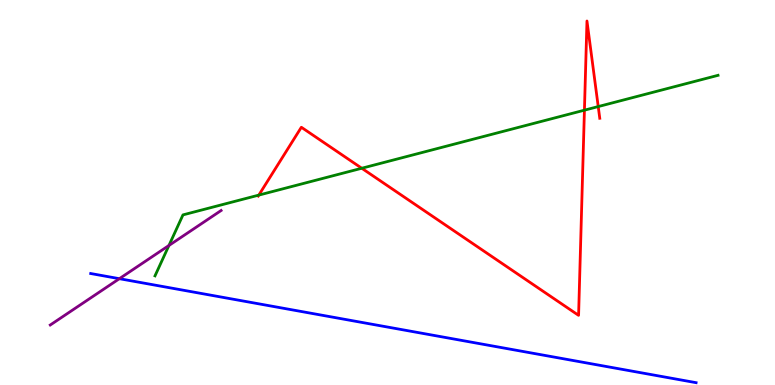[{'lines': ['blue', 'red'], 'intersections': []}, {'lines': ['green', 'red'], 'intersections': [{'x': 3.34, 'y': 4.93}, {'x': 4.67, 'y': 5.63}, {'x': 7.54, 'y': 7.14}, {'x': 7.72, 'y': 7.23}]}, {'lines': ['purple', 'red'], 'intersections': []}, {'lines': ['blue', 'green'], 'intersections': []}, {'lines': ['blue', 'purple'], 'intersections': [{'x': 1.54, 'y': 2.76}]}, {'lines': ['green', 'purple'], 'intersections': [{'x': 2.18, 'y': 3.62}]}]